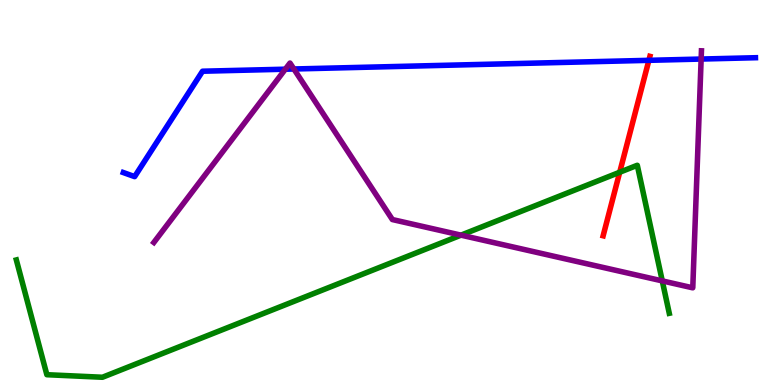[{'lines': ['blue', 'red'], 'intersections': [{'x': 8.37, 'y': 8.43}]}, {'lines': ['green', 'red'], 'intersections': [{'x': 8.0, 'y': 5.53}]}, {'lines': ['purple', 'red'], 'intersections': []}, {'lines': ['blue', 'green'], 'intersections': []}, {'lines': ['blue', 'purple'], 'intersections': [{'x': 3.68, 'y': 8.2}, {'x': 3.79, 'y': 8.21}, {'x': 9.05, 'y': 8.47}]}, {'lines': ['green', 'purple'], 'intersections': [{'x': 5.95, 'y': 3.89}, {'x': 8.55, 'y': 2.7}]}]